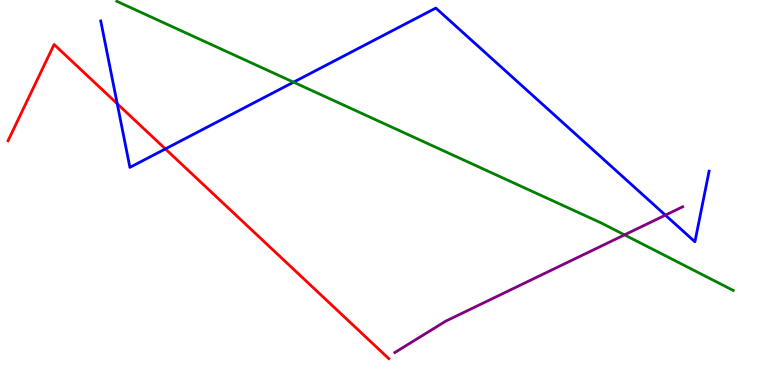[{'lines': ['blue', 'red'], 'intersections': [{'x': 1.51, 'y': 7.31}, {'x': 2.13, 'y': 6.13}]}, {'lines': ['green', 'red'], 'intersections': []}, {'lines': ['purple', 'red'], 'intersections': []}, {'lines': ['blue', 'green'], 'intersections': [{'x': 3.79, 'y': 7.87}]}, {'lines': ['blue', 'purple'], 'intersections': [{'x': 8.59, 'y': 4.41}]}, {'lines': ['green', 'purple'], 'intersections': [{'x': 8.06, 'y': 3.9}]}]